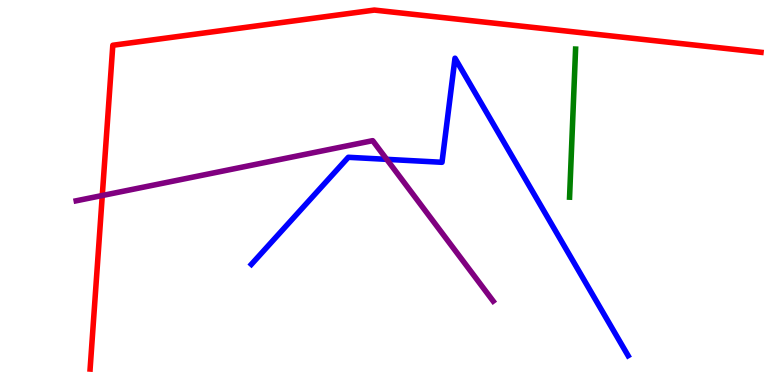[{'lines': ['blue', 'red'], 'intersections': []}, {'lines': ['green', 'red'], 'intersections': []}, {'lines': ['purple', 'red'], 'intersections': [{'x': 1.32, 'y': 4.92}]}, {'lines': ['blue', 'green'], 'intersections': []}, {'lines': ['blue', 'purple'], 'intersections': [{'x': 4.99, 'y': 5.86}]}, {'lines': ['green', 'purple'], 'intersections': []}]